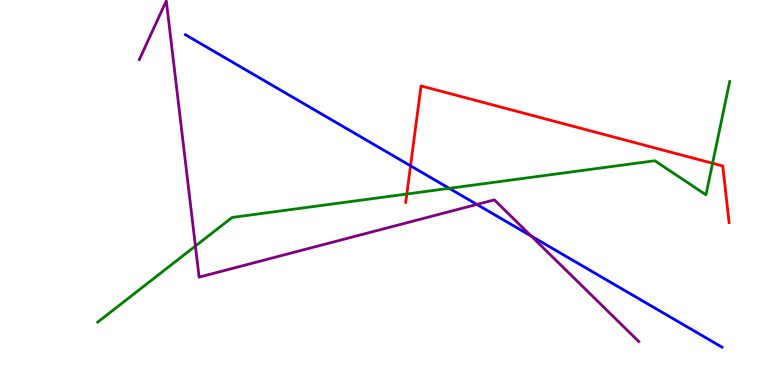[{'lines': ['blue', 'red'], 'intersections': [{'x': 5.3, 'y': 5.69}]}, {'lines': ['green', 'red'], 'intersections': [{'x': 5.25, 'y': 4.96}, {'x': 9.19, 'y': 5.76}]}, {'lines': ['purple', 'red'], 'intersections': []}, {'lines': ['blue', 'green'], 'intersections': [{'x': 5.8, 'y': 5.11}]}, {'lines': ['blue', 'purple'], 'intersections': [{'x': 6.15, 'y': 4.69}, {'x': 6.86, 'y': 3.87}]}, {'lines': ['green', 'purple'], 'intersections': [{'x': 2.52, 'y': 3.61}]}]